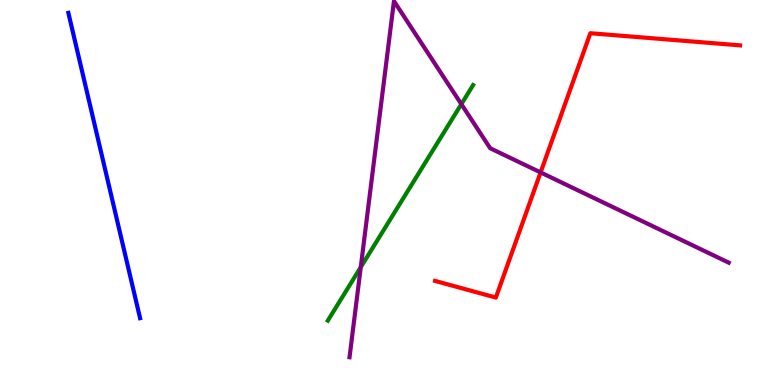[{'lines': ['blue', 'red'], 'intersections': []}, {'lines': ['green', 'red'], 'intersections': []}, {'lines': ['purple', 'red'], 'intersections': [{'x': 6.98, 'y': 5.52}]}, {'lines': ['blue', 'green'], 'intersections': []}, {'lines': ['blue', 'purple'], 'intersections': []}, {'lines': ['green', 'purple'], 'intersections': [{'x': 4.66, 'y': 3.06}, {'x': 5.95, 'y': 7.29}]}]